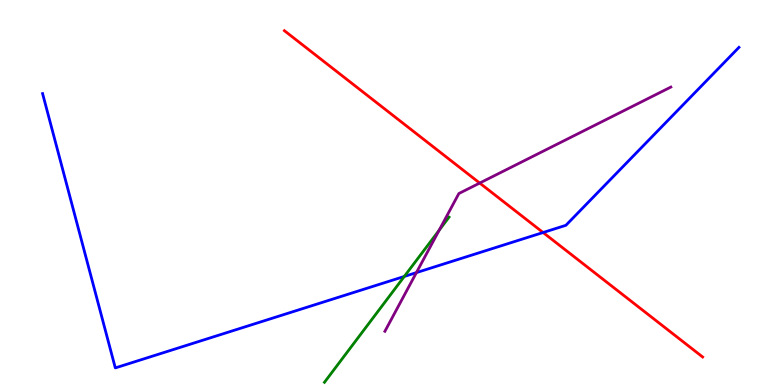[{'lines': ['blue', 'red'], 'intersections': [{'x': 7.01, 'y': 3.96}]}, {'lines': ['green', 'red'], 'intersections': []}, {'lines': ['purple', 'red'], 'intersections': [{'x': 6.19, 'y': 5.25}]}, {'lines': ['blue', 'green'], 'intersections': [{'x': 5.22, 'y': 2.82}]}, {'lines': ['blue', 'purple'], 'intersections': [{'x': 5.37, 'y': 2.92}]}, {'lines': ['green', 'purple'], 'intersections': [{'x': 5.67, 'y': 4.02}]}]